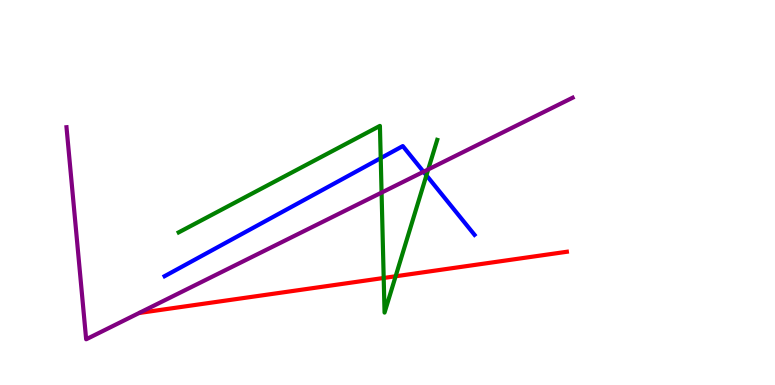[{'lines': ['blue', 'red'], 'intersections': []}, {'lines': ['green', 'red'], 'intersections': [{'x': 4.95, 'y': 2.78}, {'x': 5.1, 'y': 2.82}]}, {'lines': ['purple', 'red'], 'intersections': []}, {'lines': ['blue', 'green'], 'intersections': [{'x': 4.91, 'y': 5.89}, {'x': 5.5, 'y': 5.45}]}, {'lines': ['blue', 'purple'], 'intersections': [{'x': 5.47, 'y': 5.54}]}, {'lines': ['green', 'purple'], 'intersections': [{'x': 4.92, 'y': 5.0}, {'x': 5.53, 'y': 5.6}]}]